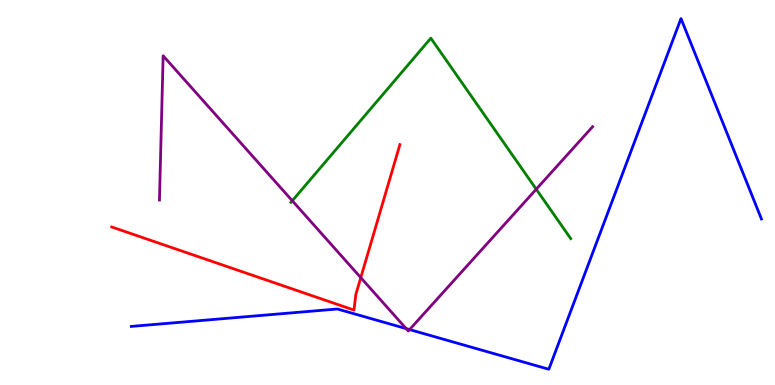[{'lines': ['blue', 'red'], 'intersections': []}, {'lines': ['green', 'red'], 'intersections': []}, {'lines': ['purple', 'red'], 'intersections': [{'x': 4.66, 'y': 2.79}]}, {'lines': ['blue', 'green'], 'intersections': []}, {'lines': ['blue', 'purple'], 'intersections': [{'x': 5.24, 'y': 1.46}, {'x': 5.28, 'y': 1.44}]}, {'lines': ['green', 'purple'], 'intersections': [{'x': 3.77, 'y': 4.79}, {'x': 6.92, 'y': 5.09}]}]